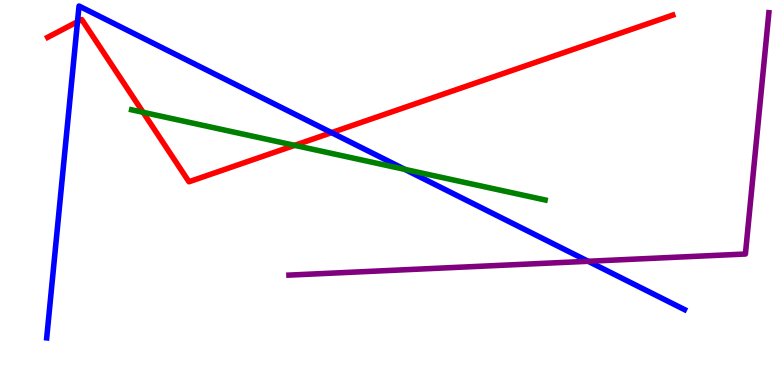[{'lines': ['blue', 'red'], 'intersections': [{'x': 1.0, 'y': 9.44}, {'x': 4.28, 'y': 6.55}]}, {'lines': ['green', 'red'], 'intersections': [{'x': 1.85, 'y': 7.08}, {'x': 3.8, 'y': 6.22}]}, {'lines': ['purple', 'red'], 'intersections': []}, {'lines': ['blue', 'green'], 'intersections': [{'x': 5.22, 'y': 5.6}]}, {'lines': ['blue', 'purple'], 'intersections': [{'x': 7.59, 'y': 3.21}]}, {'lines': ['green', 'purple'], 'intersections': []}]